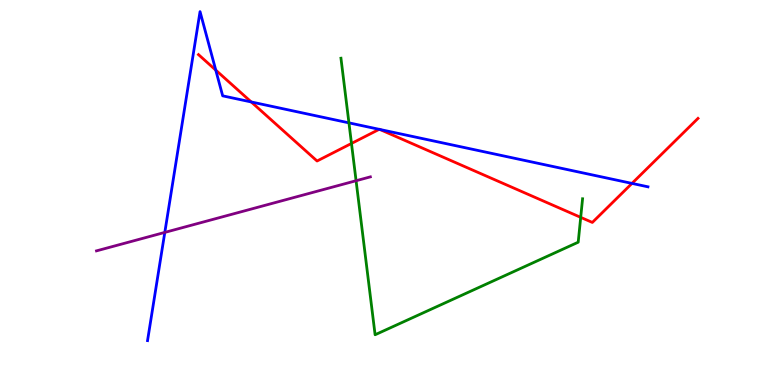[{'lines': ['blue', 'red'], 'intersections': [{'x': 2.78, 'y': 8.18}, {'x': 3.24, 'y': 7.35}, {'x': 4.89, 'y': 6.64}, {'x': 4.9, 'y': 6.64}, {'x': 8.15, 'y': 5.24}]}, {'lines': ['green', 'red'], 'intersections': [{'x': 4.54, 'y': 6.27}, {'x': 7.49, 'y': 4.35}]}, {'lines': ['purple', 'red'], 'intersections': []}, {'lines': ['blue', 'green'], 'intersections': [{'x': 4.5, 'y': 6.81}]}, {'lines': ['blue', 'purple'], 'intersections': [{'x': 2.13, 'y': 3.96}]}, {'lines': ['green', 'purple'], 'intersections': [{'x': 4.59, 'y': 5.31}]}]